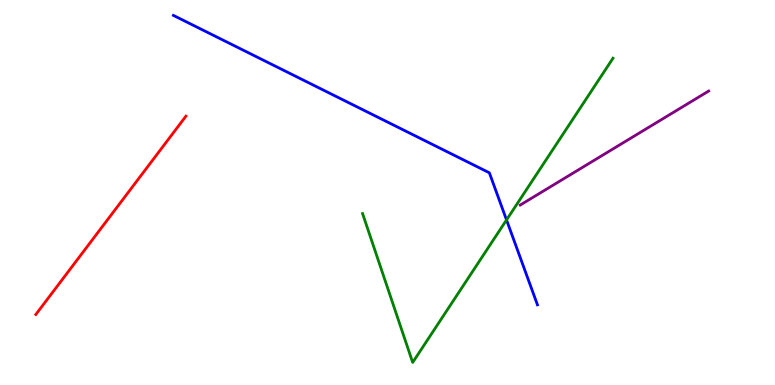[{'lines': ['blue', 'red'], 'intersections': []}, {'lines': ['green', 'red'], 'intersections': []}, {'lines': ['purple', 'red'], 'intersections': []}, {'lines': ['blue', 'green'], 'intersections': [{'x': 6.54, 'y': 4.29}]}, {'lines': ['blue', 'purple'], 'intersections': []}, {'lines': ['green', 'purple'], 'intersections': []}]